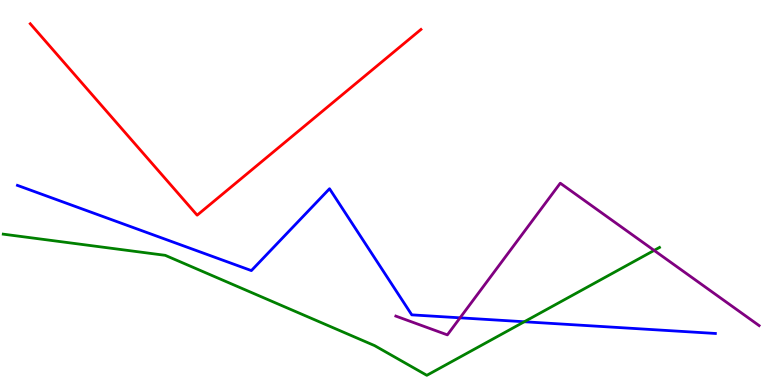[{'lines': ['blue', 'red'], 'intersections': []}, {'lines': ['green', 'red'], 'intersections': []}, {'lines': ['purple', 'red'], 'intersections': []}, {'lines': ['blue', 'green'], 'intersections': [{'x': 6.77, 'y': 1.64}]}, {'lines': ['blue', 'purple'], 'intersections': [{'x': 5.94, 'y': 1.75}]}, {'lines': ['green', 'purple'], 'intersections': [{'x': 8.44, 'y': 3.5}]}]